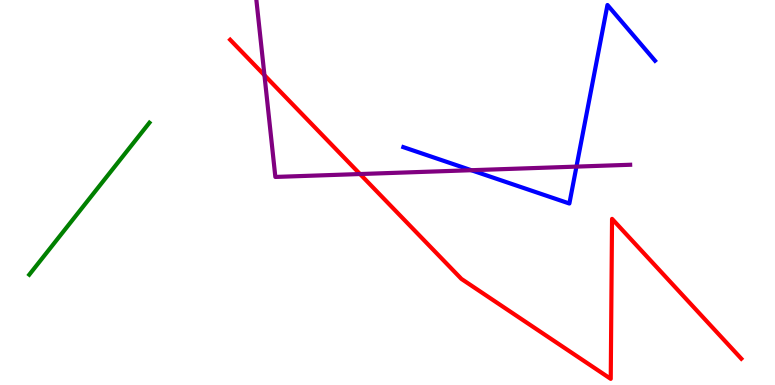[{'lines': ['blue', 'red'], 'intersections': []}, {'lines': ['green', 'red'], 'intersections': []}, {'lines': ['purple', 'red'], 'intersections': [{'x': 3.41, 'y': 8.05}, {'x': 4.65, 'y': 5.48}]}, {'lines': ['blue', 'green'], 'intersections': []}, {'lines': ['blue', 'purple'], 'intersections': [{'x': 6.08, 'y': 5.58}, {'x': 7.44, 'y': 5.67}]}, {'lines': ['green', 'purple'], 'intersections': []}]